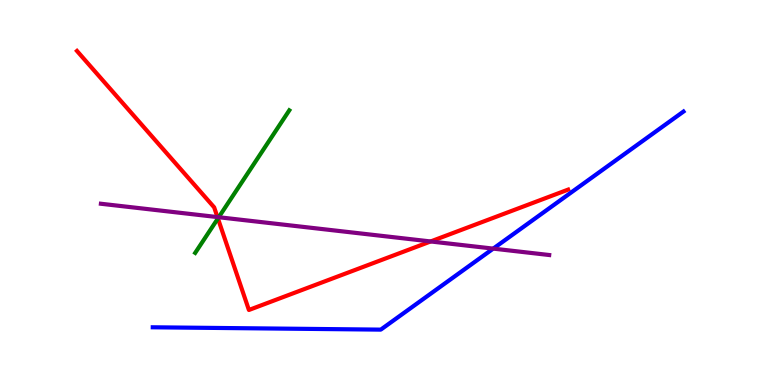[{'lines': ['blue', 'red'], 'intersections': []}, {'lines': ['green', 'red'], 'intersections': [{'x': 2.81, 'y': 4.33}]}, {'lines': ['purple', 'red'], 'intersections': [{'x': 2.81, 'y': 4.36}, {'x': 5.56, 'y': 3.73}]}, {'lines': ['blue', 'green'], 'intersections': []}, {'lines': ['blue', 'purple'], 'intersections': [{'x': 6.36, 'y': 3.54}]}, {'lines': ['green', 'purple'], 'intersections': [{'x': 2.82, 'y': 4.36}]}]